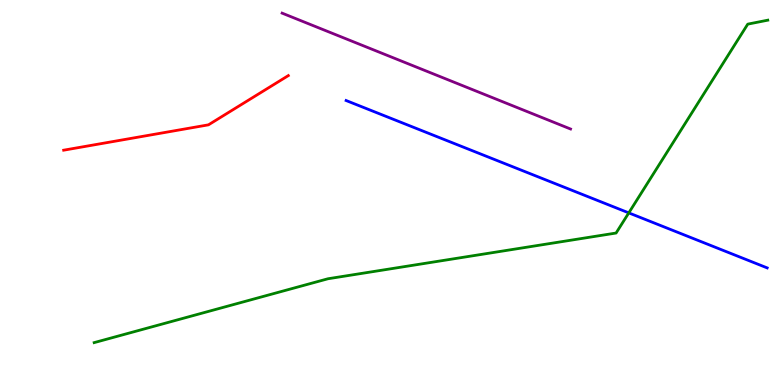[{'lines': ['blue', 'red'], 'intersections': []}, {'lines': ['green', 'red'], 'intersections': []}, {'lines': ['purple', 'red'], 'intersections': []}, {'lines': ['blue', 'green'], 'intersections': [{'x': 8.11, 'y': 4.47}]}, {'lines': ['blue', 'purple'], 'intersections': []}, {'lines': ['green', 'purple'], 'intersections': []}]